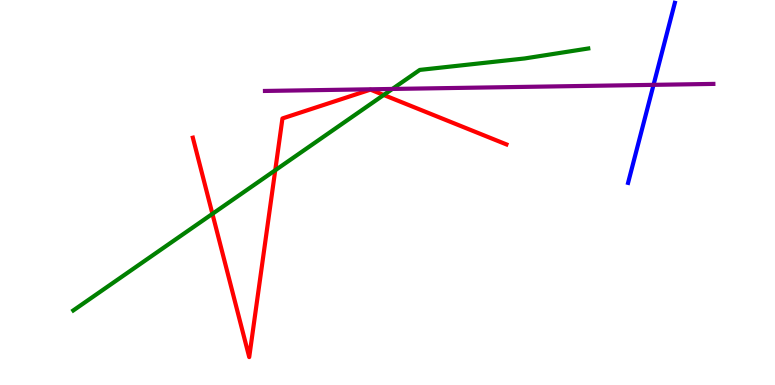[{'lines': ['blue', 'red'], 'intersections': []}, {'lines': ['green', 'red'], 'intersections': [{'x': 2.74, 'y': 4.45}, {'x': 3.55, 'y': 5.58}, {'x': 4.95, 'y': 7.53}]}, {'lines': ['purple', 'red'], 'intersections': []}, {'lines': ['blue', 'green'], 'intersections': []}, {'lines': ['blue', 'purple'], 'intersections': [{'x': 8.43, 'y': 7.8}]}, {'lines': ['green', 'purple'], 'intersections': [{'x': 5.06, 'y': 7.69}]}]